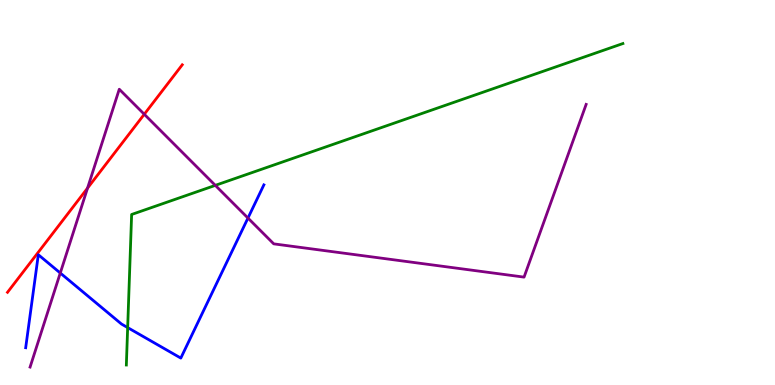[{'lines': ['blue', 'red'], 'intersections': []}, {'lines': ['green', 'red'], 'intersections': []}, {'lines': ['purple', 'red'], 'intersections': [{'x': 1.13, 'y': 5.11}, {'x': 1.86, 'y': 7.03}]}, {'lines': ['blue', 'green'], 'intersections': [{'x': 1.65, 'y': 1.49}]}, {'lines': ['blue', 'purple'], 'intersections': [{'x': 0.778, 'y': 2.91}, {'x': 3.2, 'y': 4.34}]}, {'lines': ['green', 'purple'], 'intersections': [{'x': 2.78, 'y': 5.19}]}]